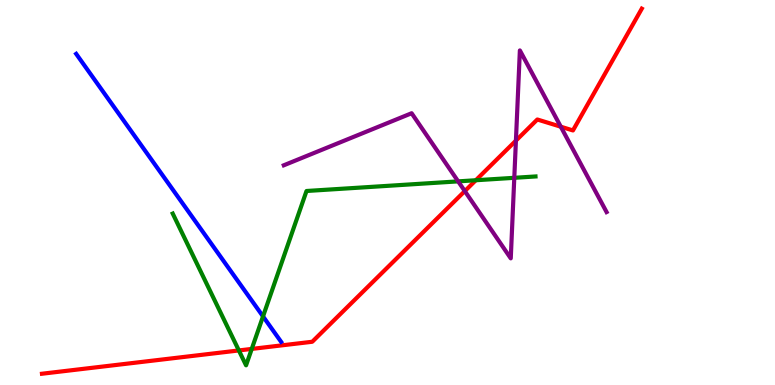[{'lines': ['blue', 'red'], 'intersections': []}, {'lines': ['green', 'red'], 'intersections': [{'x': 3.08, 'y': 0.898}, {'x': 3.25, 'y': 0.937}, {'x': 6.14, 'y': 5.32}]}, {'lines': ['purple', 'red'], 'intersections': [{'x': 6.0, 'y': 5.04}, {'x': 6.66, 'y': 6.35}, {'x': 7.24, 'y': 6.71}]}, {'lines': ['blue', 'green'], 'intersections': [{'x': 3.39, 'y': 1.78}]}, {'lines': ['blue', 'purple'], 'intersections': []}, {'lines': ['green', 'purple'], 'intersections': [{'x': 5.91, 'y': 5.29}, {'x': 6.64, 'y': 5.38}]}]